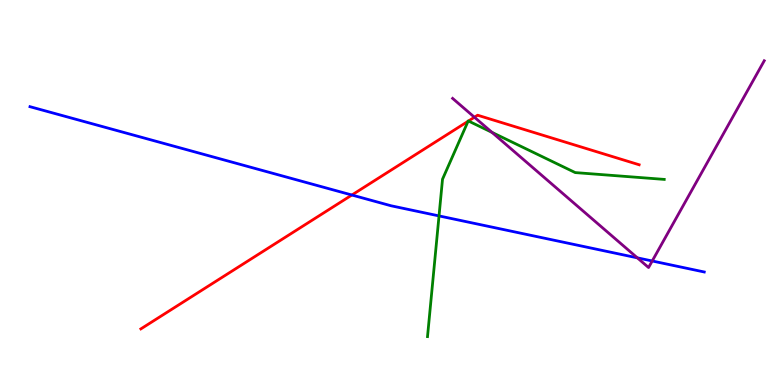[{'lines': ['blue', 'red'], 'intersections': [{'x': 4.54, 'y': 4.93}]}, {'lines': ['green', 'red'], 'intersections': [{'x': 6.04, 'y': 6.85}, {'x': 6.04, 'y': 6.86}]}, {'lines': ['purple', 'red'], 'intersections': [{'x': 6.12, 'y': 6.96}]}, {'lines': ['blue', 'green'], 'intersections': [{'x': 5.66, 'y': 4.39}]}, {'lines': ['blue', 'purple'], 'intersections': [{'x': 8.22, 'y': 3.3}, {'x': 8.42, 'y': 3.22}]}, {'lines': ['green', 'purple'], 'intersections': [{'x': 6.35, 'y': 6.56}]}]